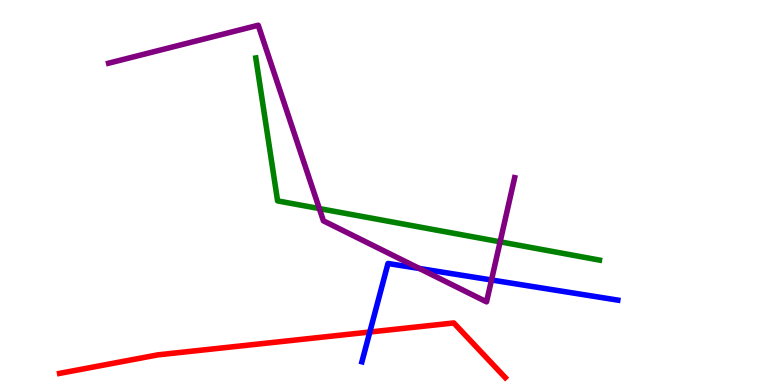[{'lines': ['blue', 'red'], 'intersections': [{'x': 4.77, 'y': 1.38}]}, {'lines': ['green', 'red'], 'intersections': []}, {'lines': ['purple', 'red'], 'intersections': []}, {'lines': ['blue', 'green'], 'intersections': []}, {'lines': ['blue', 'purple'], 'intersections': [{'x': 5.41, 'y': 3.03}, {'x': 6.34, 'y': 2.73}]}, {'lines': ['green', 'purple'], 'intersections': [{'x': 4.12, 'y': 4.58}, {'x': 6.45, 'y': 3.72}]}]